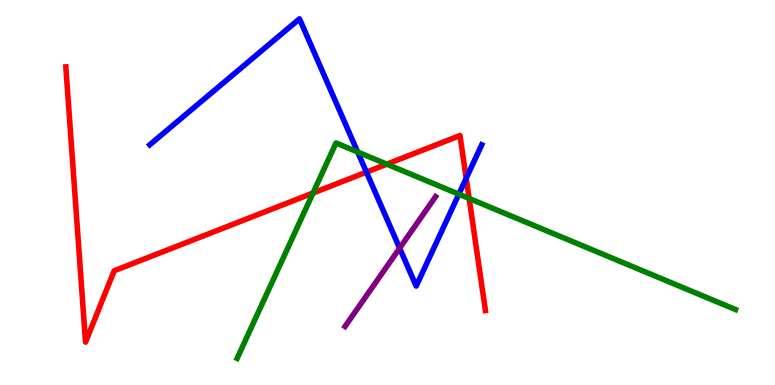[{'lines': ['blue', 'red'], 'intersections': [{'x': 4.73, 'y': 5.53}, {'x': 6.02, 'y': 5.37}]}, {'lines': ['green', 'red'], 'intersections': [{'x': 4.04, 'y': 4.99}, {'x': 4.99, 'y': 5.74}, {'x': 6.05, 'y': 4.84}]}, {'lines': ['purple', 'red'], 'intersections': []}, {'lines': ['blue', 'green'], 'intersections': [{'x': 4.61, 'y': 6.05}, {'x': 5.92, 'y': 4.96}]}, {'lines': ['blue', 'purple'], 'intersections': [{'x': 5.16, 'y': 3.55}]}, {'lines': ['green', 'purple'], 'intersections': []}]